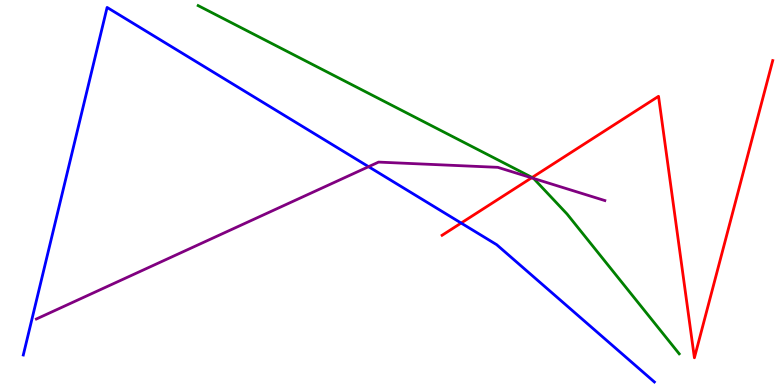[{'lines': ['blue', 'red'], 'intersections': [{'x': 5.95, 'y': 4.21}]}, {'lines': ['green', 'red'], 'intersections': [{'x': 6.87, 'y': 5.39}]}, {'lines': ['purple', 'red'], 'intersections': [{'x': 6.86, 'y': 5.38}]}, {'lines': ['blue', 'green'], 'intersections': []}, {'lines': ['blue', 'purple'], 'intersections': [{'x': 4.76, 'y': 5.67}]}, {'lines': ['green', 'purple'], 'intersections': [{'x': 6.89, 'y': 5.36}]}]